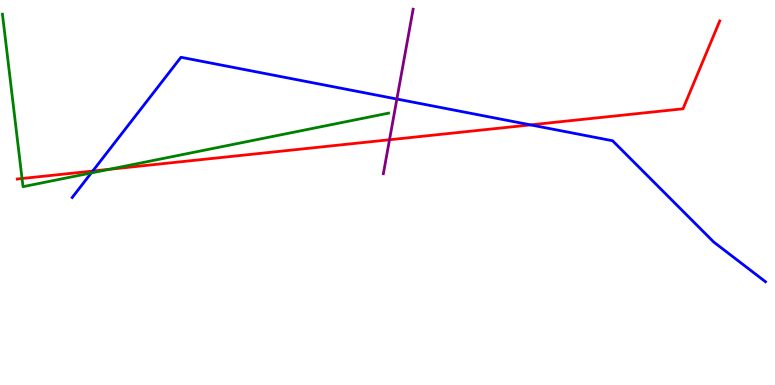[{'lines': ['blue', 'red'], 'intersections': [{'x': 1.2, 'y': 5.56}, {'x': 6.85, 'y': 6.76}]}, {'lines': ['green', 'red'], 'intersections': [{'x': 0.284, 'y': 5.36}, {'x': 1.41, 'y': 5.6}]}, {'lines': ['purple', 'red'], 'intersections': [{'x': 5.03, 'y': 6.37}]}, {'lines': ['blue', 'green'], 'intersections': [{'x': 1.18, 'y': 5.51}]}, {'lines': ['blue', 'purple'], 'intersections': [{'x': 5.12, 'y': 7.43}]}, {'lines': ['green', 'purple'], 'intersections': []}]